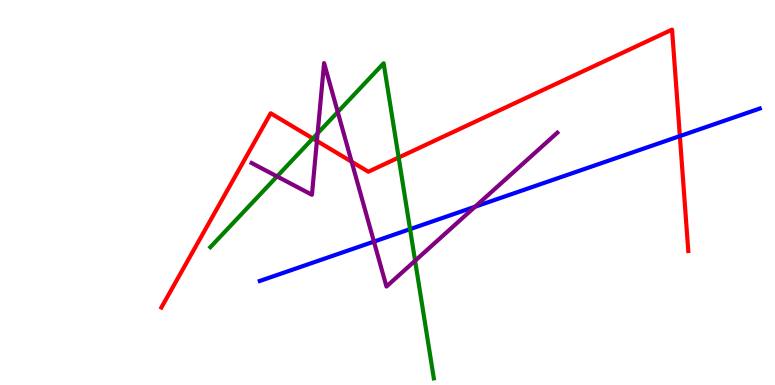[{'lines': ['blue', 'red'], 'intersections': [{'x': 8.77, 'y': 6.47}]}, {'lines': ['green', 'red'], 'intersections': [{'x': 4.04, 'y': 6.4}, {'x': 5.14, 'y': 5.91}]}, {'lines': ['purple', 'red'], 'intersections': [{'x': 4.09, 'y': 6.34}, {'x': 4.54, 'y': 5.8}]}, {'lines': ['blue', 'green'], 'intersections': [{'x': 5.29, 'y': 4.05}]}, {'lines': ['blue', 'purple'], 'intersections': [{'x': 4.82, 'y': 3.72}, {'x': 6.13, 'y': 4.63}]}, {'lines': ['green', 'purple'], 'intersections': [{'x': 3.57, 'y': 5.42}, {'x': 4.1, 'y': 6.54}, {'x': 4.36, 'y': 7.09}, {'x': 5.36, 'y': 3.23}]}]